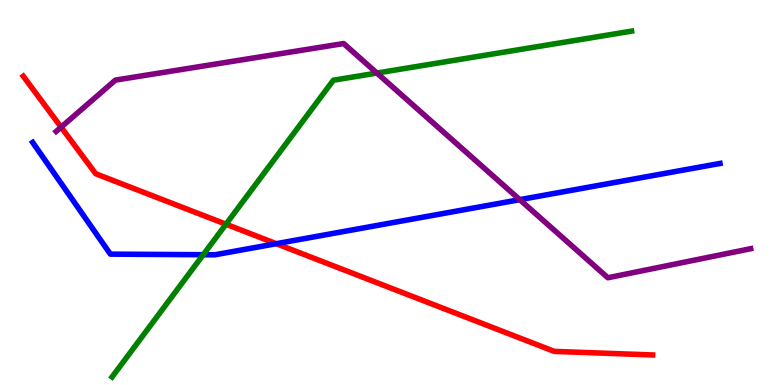[{'lines': ['blue', 'red'], 'intersections': [{'x': 3.56, 'y': 3.67}]}, {'lines': ['green', 'red'], 'intersections': [{'x': 2.92, 'y': 4.18}]}, {'lines': ['purple', 'red'], 'intersections': [{'x': 0.788, 'y': 6.7}]}, {'lines': ['blue', 'green'], 'intersections': [{'x': 2.62, 'y': 3.38}]}, {'lines': ['blue', 'purple'], 'intersections': [{'x': 6.71, 'y': 4.81}]}, {'lines': ['green', 'purple'], 'intersections': [{'x': 4.86, 'y': 8.1}]}]